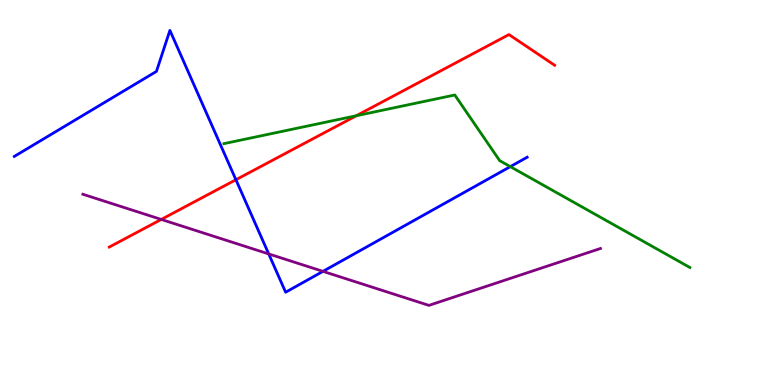[{'lines': ['blue', 'red'], 'intersections': [{'x': 3.04, 'y': 5.33}]}, {'lines': ['green', 'red'], 'intersections': [{'x': 4.6, 'y': 6.99}]}, {'lines': ['purple', 'red'], 'intersections': [{'x': 2.08, 'y': 4.3}]}, {'lines': ['blue', 'green'], 'intersections': [{'x': 6.58, 'y': 5.67}]}, {'lines': ['blue', 'purple'], 'intersections': [{'x': 3.47, 'y': 3.4}, {'x': 4.17, 'y': 2.95}]}, {'lines': ['green', 'purple'], 'intersections': []}]